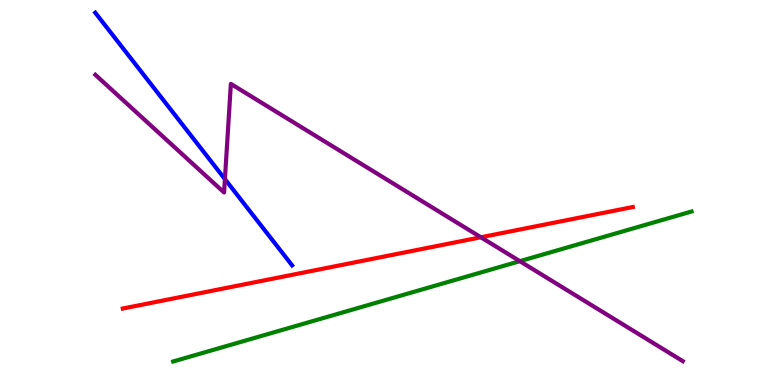[{'lines': ['blue', 'red'], 'intersections': []}, {'lines': ['green', 'red'], 'intersections': []}, {'lines': ['purple', 'red'], 'intersections': [{'x': 6.2, 'y': 3.84}]}, {'lines': ['blue', 'green'], 'intersections': []}, {'lines': ['blue', 'purple'], 'intersections': [{'x': 2.9, 'y': 5.35}]}, {'lines': ['green', 'purple'], 'intersections': [{'x': 6.71, 'y': 3.22}]}]